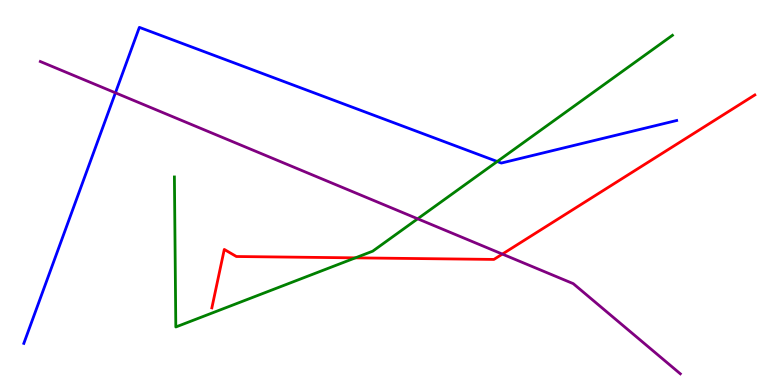[{'lines': ['blue', 'red'], 'intersections': []}, {'lines': ['green', 'red'], 'intersections': [{'x': 4.59, 'y': 3.3}]}, {'lines': ['purple', 'red'], 'intersections': [{'x': 6.48, 'y': 3.4}]}, {'lines': ['blue', 'green'], 'intersections': [{'x': 6.42, 'y': 5.81}]}, {'lines': ['blue', 'purple'], 'intersections': [{'x': 1.49, 'y': 7.59}]}, {'lines': ['green', 'purple'], 'intersections': [{'x': 5.39, 'y': 4.32}]}]